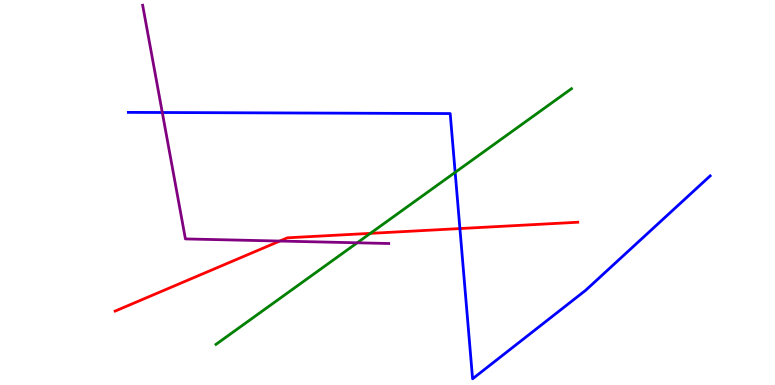[{'lines': ['blue', 'red'], 'intersections': [{'x': 5.93, 'y': 4.06}]}, {'lines': ['green', 'red'], 'intersections': [{'x': 4.78, 'y': 3.94}]}, {'lines': ['purple', 'red'], 'intersections': [{'x': 3.61, 'y': 3.74}]}, {'lines': ['blue', 'green'], 'intersections': [{'x': 5.87, 'y': 5.52}]}, {'lines': ['blue', 'purple'], 'intersections': [{'x': 2.09, 'y': 7.08}]}, {'lines': ['green', 'purple'], 'intersections': [{'x': 4.61, 'y': 3.69}]}]